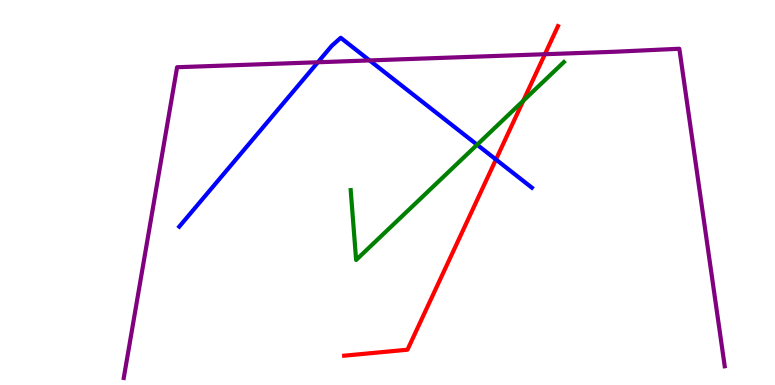[{'lines': ['blue', 'red'], 'intersections': [{'x': 6.4, 'y': 5.86}]}, {'lines': ['green', 'red'], 'intersections': [{'x': 6.75, 'y': 7.38}]}, {'lines': ['purple', 'red'], 'intersections': [{'x': 7.03, 'y': 8.59}]}, {'lines': ['blue', 'green'], 'intersections': [{'x': 6.16, 'y': 6.24}]}, {'lines': ['blue', 'purple'], 'intersections': [{'x': 4.1, 'y': 8.38}, {'x': 4.77, 'y': 8.43}]}, {'lines': ['green', 'purple'], 'intersections': []}]